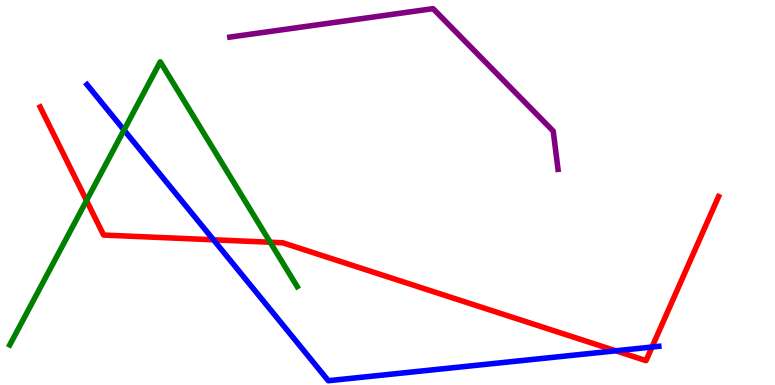[{'lines': ['blue', 'red'], 'intersections': [{'x': 2.75, 'y': 3.77}, {'x': 7.95, 'y': 0.888}, {'x': 8.41, 'y': 0.986}]}, {'lines': ['green', 'red'], 'intersections': [{'x': 1.12, 'y': 4.79}, {'x': 3.49, 'y': 3.71}]}, {'lines': ['purple', 'red'], 'intersections': []}, {'lines': ['blue', 'green'], 'intersections': [{'x': 1.6, 'y': 6.62}]}, {'lines': ['blue', 'purple'], 'intersections': []}, {'lines': ['green', 'purple'], 'intersections': []}]